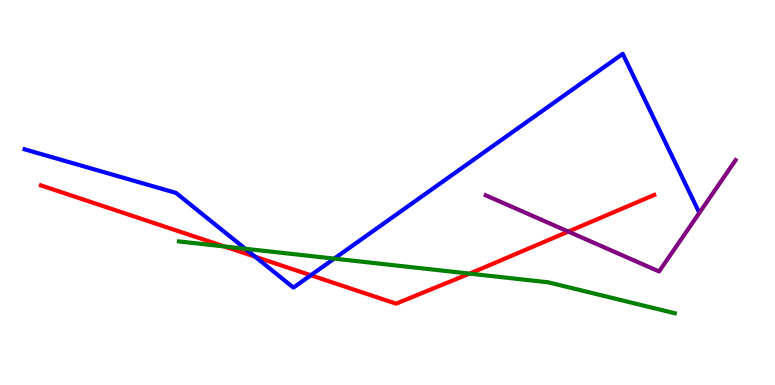[{'lines': ['blue', 'red'], 'intersections': [{'x': 3.29, 'y': 3.33}, {'x': 4.01, 'y': 2.85}]}, {'lines': ['green', 'red'], 'intersections': [{'x': 2.89, 'y': 3.6}, {'x': 6.06, 'y': 2.89}]}, {'lines': ['purple', 'red'], 'intersections': [{'x': 7.33, 'y': 3.99}]}, {'lines': ['blue', 'green'], 'intersections': [{'x': 3.17, 'y': 3.54}, {'x': 4.31, 'y': 3.28}]}, {'lines': ['blue', 'purple'], 'intersections': []}, {'lines': ['green', 'purple'], 'intersections': []}]